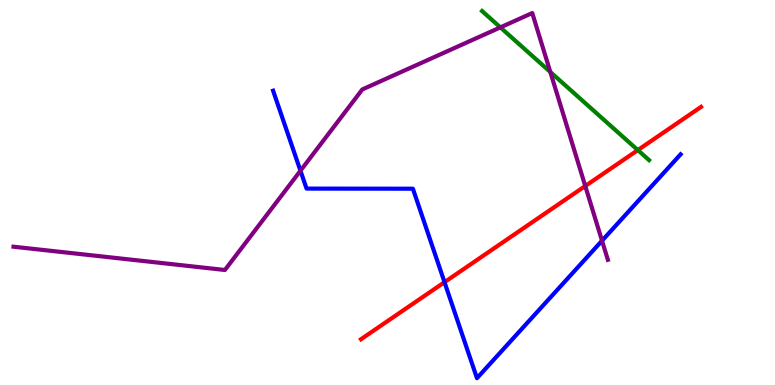[{'lines': ['blue', 'red'], 'intersections': [{'x': 5.74, 'y': 2.67}]}, {'lines': ['green', 'red'], 'intersections': [{'x': 8.23, 'y': 6.1}]}, {'lines': ['purple', 'red'], 'intersections': [{'x': 7.55, 'y': 5.17}]}, {'lines': ['blue', 'green'], 'intersections': []}, {'lines': ['blue', 'purple'], 'intersections': [{'x': 3.88, 'y': 5.57}, {'x': 7.77, 'y': 3.75}]}, {'lines': ['green', 'purple'], 'intersections': [{'x': 6.46, 'y': 9.29}, {'x': 7.1, 'y': 8.13}]}]